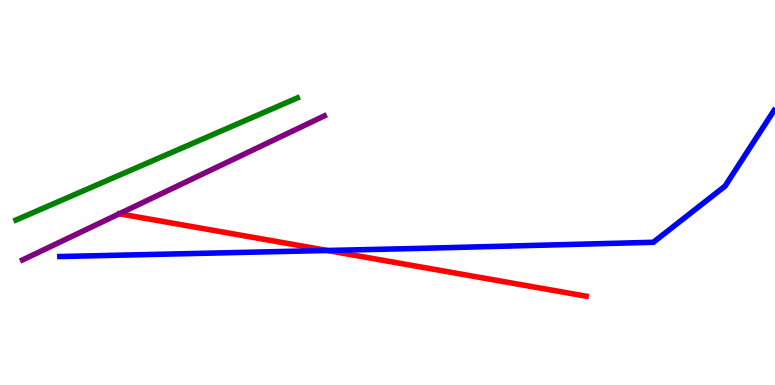[{'lines': ['blue', 'red'], 'intersections': [{'x': 4.22, 'y': 3.49}]}, {'lines': ['green', 'red'], 'intersections': []}, {'lines': ['purple', 'red'], 'intersections': []}, {'lines': ['blue', 'green'], 'intersections': []}, {'lines': ['blue', 'purple'], 'intersections': []}, {'lines': ['green', 'purple'], 'intersections': []}]